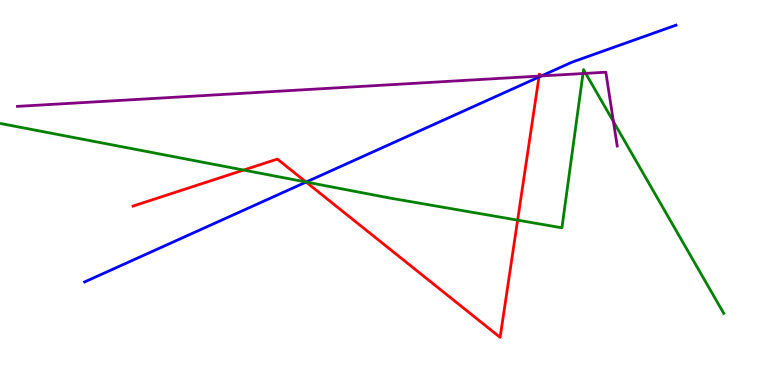[{'lines': ['blue', 'red'], 'intersections': [{'x': 3.95, 'y': 5.27}, {'x': 6.95, 'y': 8.0}]}, {'lines': ['green', 'red'], 'intersections': [{'x': 3.14, 'y': 5.58}, {'x': 3.95, 'y': 5.27}, {'x': 6.68, 'y': 4.28}]}, {'lines': ['purple', 'red'], 'intersections': [{'x': 6.96, 'y': 8.02}]}, {'lines': ['blue', 'green'], 'intersections': [{'x': 3.95, 'y': 5.27}]}, {'lines': ['blue', 'purple'], 'intersections': [{'x': 6.99, 'y': 8.03}]}, {'lines': ['green', 'purple'], 'intersections': [{'x': 7.52, 'y': 8.09}, {'x': 7.56, 'y': 8.09}, {'x': 7.92, 'y': 6.84}]}]